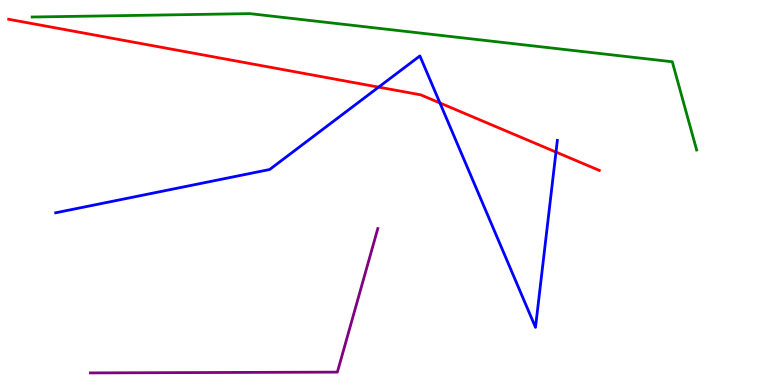[{'lines': ['blue', 'red'], 'intersections': [{'x': 4.89, 'y': 7.74}, {'x': 5.68, 'y': 7.33}, {'x': 7.17, 'y': 6.05}]}, {'lines': ['green', 'red'], 'intersections': []}, {'lines': ['purple', 'red'], 'intersections': []}, {'lines': ['blue', 'green'], 'intersections': []}, {'lines': ['blue', 'purple'], 'intersections': []}, {'lines': ['green', 'purple'], 'intersections': []}]